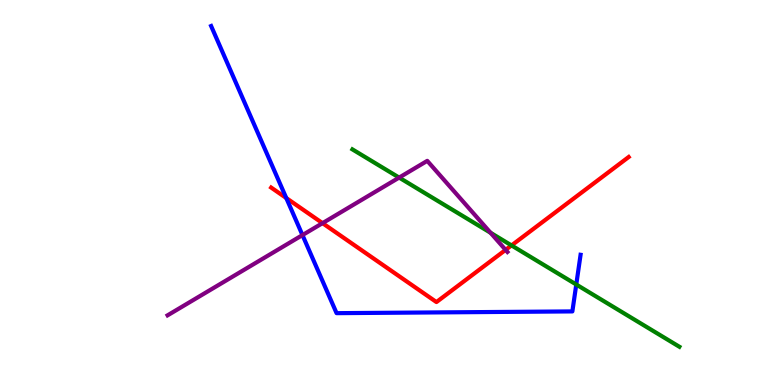[{'lines': ['blue', 'red'], 'intersections': [{'x': 3.69, 'y': 4.86}]}, {'lines': ['green', 'red'], 'intersections': [{'x': 6.6, 'y': 3.63}]}, {'lines': ['purple', 'red'], 'intersections': [{'x': 4.16, 'y': 4.2}, {'x': 6.52, 'y': 3.51}]}, {'lines': ['blue', 'green'], 'intersections': [{'x': 7.44, 'y': 2.61}]}, {'lines': ['blue', 'purple'], 'intersections': [{'x': 3.9, 'y': 3.89}]}, {'lines': ['green', 'purple'], 'intersections': [{'x': 5.15, 'y': 5.39}, {'x': 6.33, 'y': 3.95}]}]